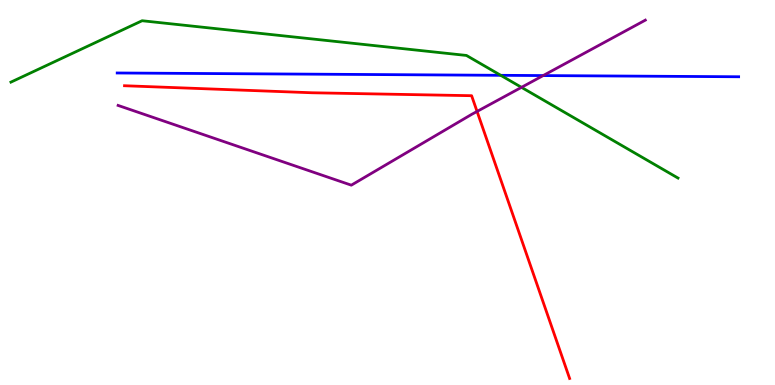[{'lines': ['blue', 'red'], 'intersections': []}, {'lines': ['green', 'red'], 'intersections': []}, {'lines': ['purple', 'red'], 'intersections': [{'x': 6.16, 'y': 7.11}]}, {'lines': ['blue', 'green'], 'intersections': [{'x': 6.46, 'y': 8.04}]}, {'lines': ['blue', 'purple'], 'intersections': [{'x': 7.01, 'y': 8.04}]}, {'lines': ['green', 'purple'], 'intersections': [{'x': 6.73, 'y': 7.73}]}]